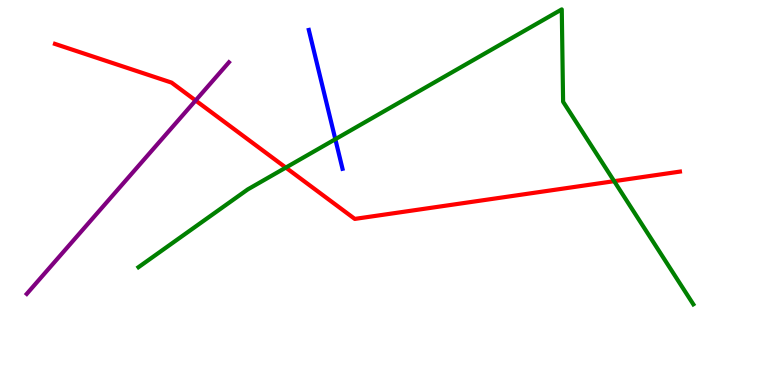[{'lines': ['blue', 'red'], 'intersections': []}, {'lines': ['green', 'red'], 'intersections': [{'x': 3.69, 'y': 5.65}, {'x': 7.92, 'y': 5.29}]}, {'lines': ['purple', 'red'], 'intersections': [{'x': 2.52, 'y': 7.39}]}, {'lines': ['blue', 'green'], 'intersections': [{'x': 4.33, 'y': 6.38}]}, {'lines': ['blue', 'purple'], 'intersections': []}, {'lines': ['green', 'purple'], 'intersections': []}]